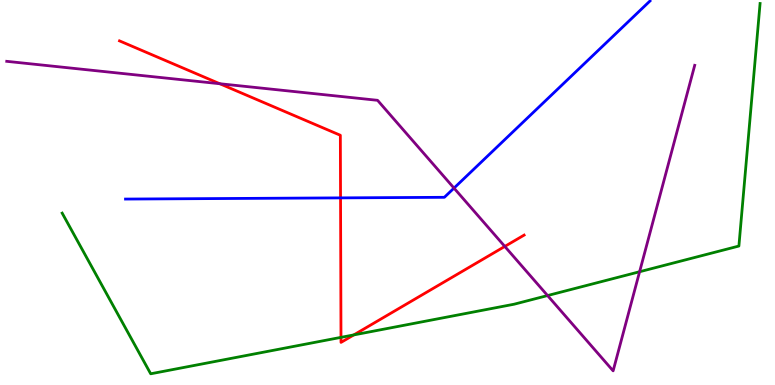[{'lines': ['blue', 'red'], 'intersections': [{'x': 4.39, 'y': 4.86}]}, {'lines': ['green', 'red'], 'intersections': [{'x': 4.4, 'y': 1.24}, {'x': 4.57, 'y': 1.3}]}, {'lines': ['purple', 'red'], 'intersections': [{'x': 2.84, 'y': 7.83}, {'x': 6.51, 'y': 3.6}]}, {'lines': ['blue', 'green'], 'intersections': []}, {'lines': ['blue', 'purple'], 'intersections': [{'x': 5.86, 'y': 5.11}]}, {'lines': ['green', 'purple'], 'intersections': [{'x': 7.07, 'y': 2.32}, {'x': 8.25, 'y': 2.94}]}]